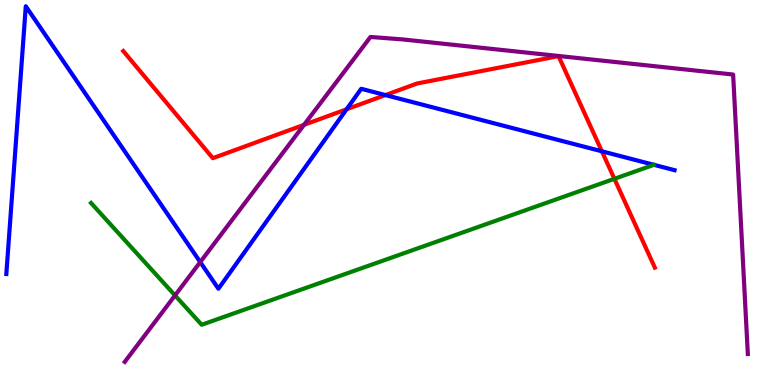[{'lines': ['blue', 'red'], 'intersections': [{'x': 4.47, 'y': 7.16}, {'x': 4.97, 'y': 7.53}, {'x': 7.77, 'y': 6.07}]}, {'lines': ['green', 'red'], 'intersections': [{'x': 7.93, 'y': 5.36}]}, {'lines': ['purple', 'red'], 'intersections': [{'x': 3.92, 'y': 6.76}]}, {'lines': ['blue', 'green'], 'intersections': []}, {'lines': ['blue', 'purple'], 'intersections': [{'x': 2.58, 'y': 3.19}]}, {'lines': ['green', 'purple'], 'intersections': [{'x': 2.26, 'y': 2.33}]}]